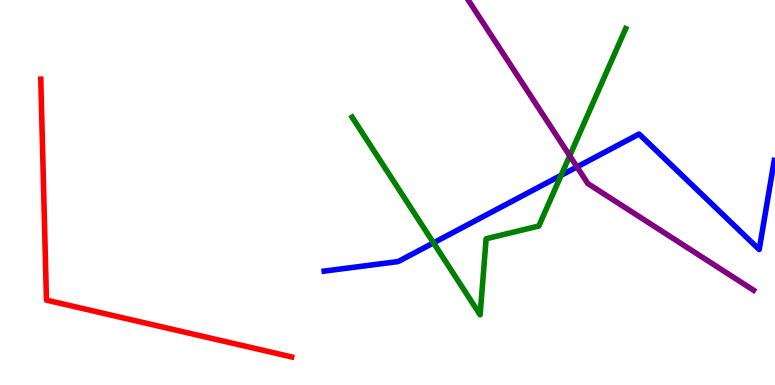[{'lines': ['blue', 'red'], 'intersections': []}, {'lines': ['green', 'red'], 'intersections': []}, {'lines': ['purple', 'red'], 'intersections': []}, {'lines': ['blue', 'green'], 'intersections': [{'x': 5.59, 'y': 3.69}, {'x': 7.24, 'y': 5.45}]}, {'lines': ['blue', 'purple'], 'intersections': [{'x': 7.45, 'y': 5.66}]}, {'lines': ['green', 'purple'], 'intersections': [{'x': 7.35, 'y': 5.95}]}]